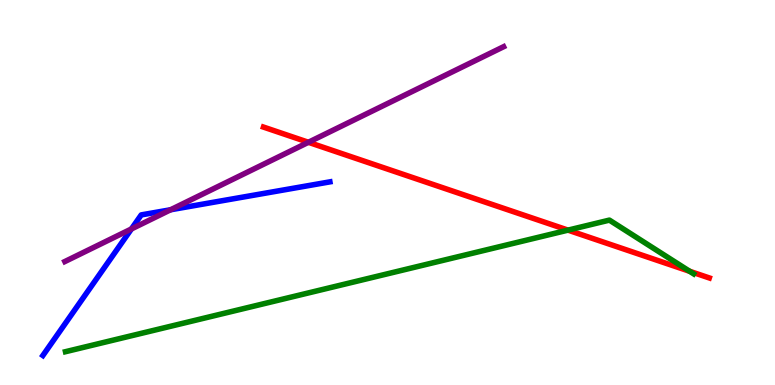[{'lines': ['blue', 'red'], 'intersections': []}, {'lines': ['green', 'red'], 'intersections': [{'x': 7.33, 'y': 4.02}, {'x': 8.9, 'y': 2.95}]}, {'lines': ['purple', 'red'], 'intersections': [{'x': 3.98, 'y': 6.3}]}, {'lines': ['blue', 'green'], 'intersections': []}, {'lines': ['blue', 'purple'], 'intersections': [{'x': 1.7, 'y': 4.05}, {'x': 2.2, 'y': 4.55}]}, {'lines': ['green', 'purple'], 'intersections': []}]